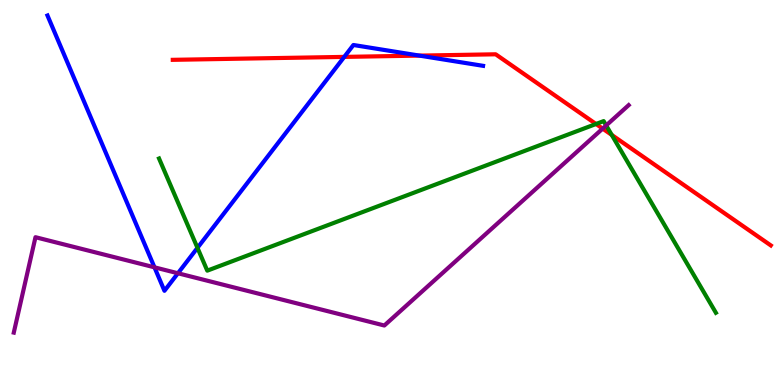[{'lines': ['blue', 'red'], 'intersections': [{'x': 4.44, 'y': 8.52}, {'x': 5.41, 'y': 8.56}]}, {'lines': ['green', 'red'], 'intersections': [{'x': 7.69, 'y': 6.78}, {'x': 7.89, 'y': 6.5}]}, {'lines': ['purple', 'red'], 'intersections': [{'x': 7.78, 'y': 6.66}]}, {'lines': ['blue', 'green'], 'intersections': [{'x': 2.55, 'y': 3.56}]}, {'lines': ['blue', 'purple'], 'intersections': [{'x': 1.99, 'y': 3.06}, {'x': 2.3, 'y': 2.9}]}, {'lines': ['green', 'purple'], 'intersections': [{'x': 7.82, 'y': 6.74}]}]